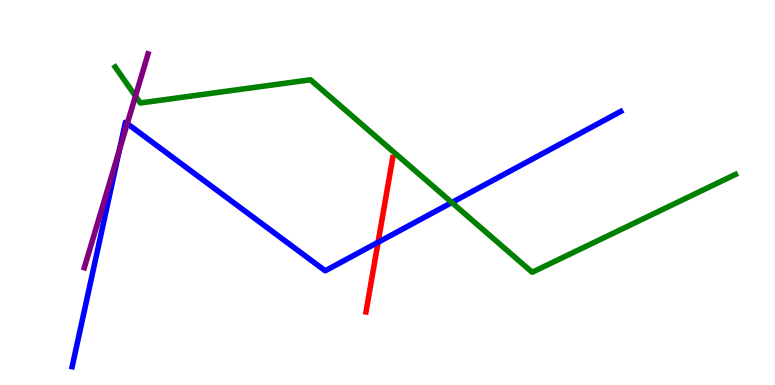[{'lines': ['blue', 'red'], 'intersections': [{'x': 4.88, 'y': 3.71}]}, {'lines': ['green', 'red'], 'intersections': []}, {'lines': ['purple', 'red'], 'intersections': []}, {'lines': ['blue', 'green'], 'intersections': [{'x': 5.83, 'y': 4.74}]}, {'lines': ['blue', 'purple'], 'intersections': [{'x': 1.54, 'y': 6.11}, {'x': 1.64, 'y': 6.79}]}, {'lines': ['green', 'purple'], 'intersections': [{'x': 1.75, 'y': 7.51}]}]